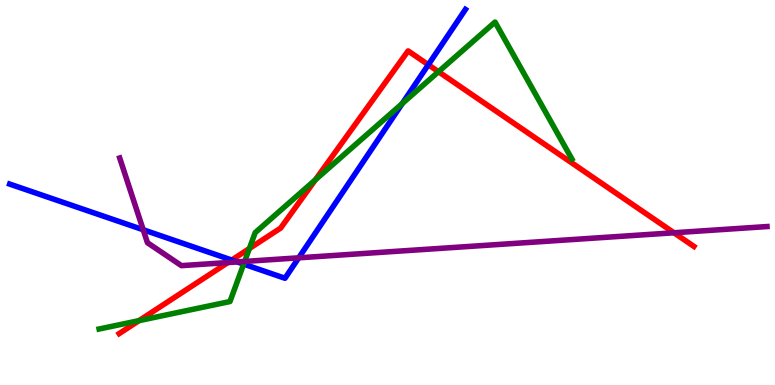[{'lines': ['blue', 'red'], 'intersections': [{'x': 2.99, 'y': 3.25}, {'x': 5.53, 'y': 8.32}]}, {'lines': ['green', 'red'], 'intersections': [{'x': 1.79, 'y': 1.67}, {'x': 3.22, 'y': 3.54}, {'x': 4.07, 'y': 5.33}, {'x': 5.66, 'y': 8.14}]}, {'lines': ['purple', 'red'], 'intersections': [{'x': 2.94, 'y': 3.18}, {'x': 8.7, 'y': 3.95}]}, {'lines': ['blue', 'green'], 'intersections': [{'x': 3.14, 'y': 3.14}, {'x': 5.19, 'y': 7.31}]}, {'lines': ['blue', 'purple'], 'intersections': [{'x': 1.85, 'y': 4.03}, {'x': 3.06, 'y': 3.2}, {'x': 3.85, 'y': 3.3}]}, {'lines': ['green', 'purple'], 'intersections': [{'x': 3.16, 'y': 3.21}]}]